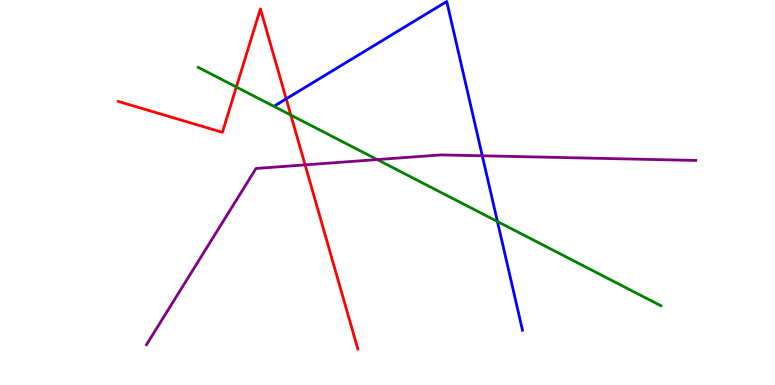[{'lines': ['blue', 'red'], 'intersections': [{'x': 3.69, 'y': 7.43}]}, {'lines': ['green', 'red'], 'intersections': [{'x': 3.05, 'y': 7.74}, {'x': 3.75, 'y': 7.01}]}, {'lines': ['purple', 'red'], 'intersections': [{'x': 3.94, 'y': 5.72}]}, {'lines': ['blue', 'green'], 'intersections': [{'x': 6.42, 'y': 4.25}]}, {'lines': ['blue', 'purple'], 'intersections': [{'x': 6.22, 'y': 5.95}]}, {'lines': ['green', 'purple'], 'intersections': [{'x': 4.87, 'y': 5.85}]}]